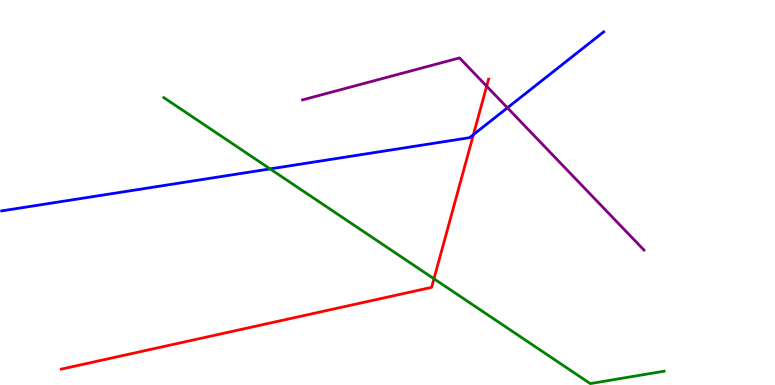[{'lines': ['blue', 'red'], 'intersections': [{'x': 6.11, 'y': 6.5}]}, {'lines': ['green', 'red'], 'intersections': [{'x': 5.6, 'y': 2.76}]}, {'lines': ['purple', 'red'], 'intersections': [{'x': 6.28, 'y': 7.76}]}, {'lines': ['blue', 'green'], 'intersections': [{'x': 3.49, 'y': 5.61}]}, {'lines': ['blue', 'purple'], 'intersections': [{'x': 6.55, 'y': 7.2}]}, {'lines': ['green', 'purple'], 'intersections': []}]